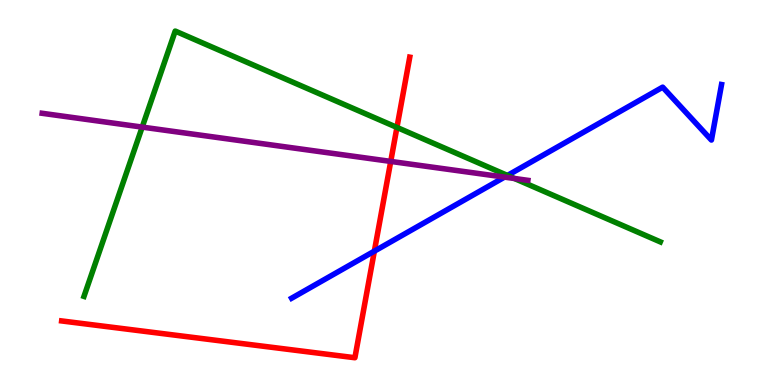[{'lines': ['blue', 'red'], 'intersections': [{'x': 4.83, 'y': 3.48}]}, {'lines': ['green', 'red'], 'intersections': [{'x': 5.12, 'y': 6.69}]}, {'lines': ['purple', 'red'], 'intersections': [{'x': 5.04, 'y': 5.81}]}, {'lines': ['blue', 'green'], 'intersections': [{'x': 6.55, 'y': 5.44}]}, {'lines': ['blue', 'purple'], 'intersections': [{'x': 6.51, 'y': 5.4}]}, {'lines': ['green', 'purple'], 'intersections': [{'x': 1.83, 'y': 6.7}, {'x': 6.64, 'y': 5.36}]}]